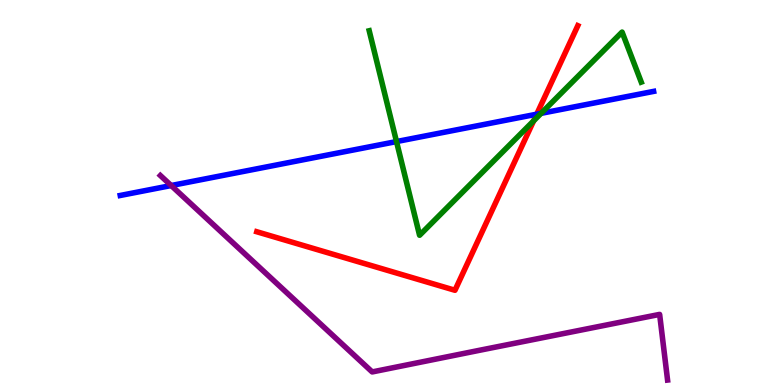[{'lines': ['blue', 'red'], 'intersections': [{'x': 6.93, 'y': 7.03}]}, {'lines': ['green', 'red'], 'intersections': [{'x': 6.89, 'y': 6.86}]}, {'lines': ['purple', 'red'], 'intersections': []}, {'lines': ['blue', 'green'], 'intersections': [{'x': 5.12, 'y': 6.32}, {'x': 6.98, 'y': 7.06}]}, {'lines': ['blue', 'purple'], 'intersections': [{'x': 2.21, 'y': 5.18}]}, {'lines': ['green', 'purple'], 'intersections': []}]